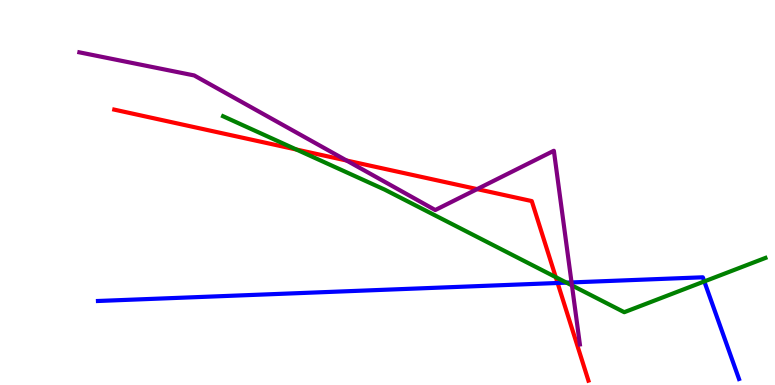[{'lines': ['blue', 'red'], 'intersections': [{'x': 7.19, 'y': 2.65}]}, {'lines': ['green', 'red'], 'intersections': [{'x': 3.82, 'y': 6.12}, {'x': 7.17, 'y': 2.8}]}, {'lines': ['purple', 'red'], 'intersections': [{'x': 4.47, 'y': 5.83}, {'x': 6.16, 'y': 5.09}]}, {'lines': ['blue', 'green'], 'intersections': [{'x': 7.31, 'y': 2.66}, {'x': 9.09, 'y': 2.69}]}, {'lines': ['blue', 'purple'], 'intersections': [{'x': 7.37, 'y': 2.66}]}, {'lines': ['green', 'purple'], 'intersections': [{'x': 7.38, 'y': 2.59}]}]